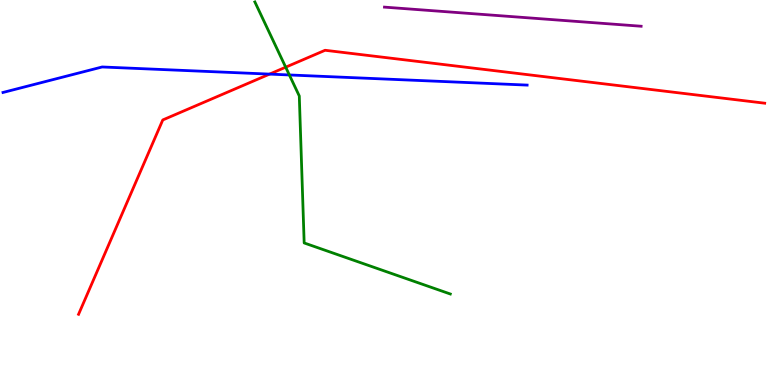[{'lines': ['blue', 'red'], 'intersections': [{'x': 3.48, 'y': 8.08}]}, {'lines': ['green', 'red'], 'intersections': [{'x': 3.69, 'y': 8.25}]}, {'lines': ['purple', 'red'], 'intersections': []}, {'lines': ['blue', 'green'], 'intersections': [{'x': 3.73, 'y': 8.05}]}, {'lines': ['blue', 'purple'], 'intersections': []}, {'lines': ['green', 'purple'], 'intersections': []}]